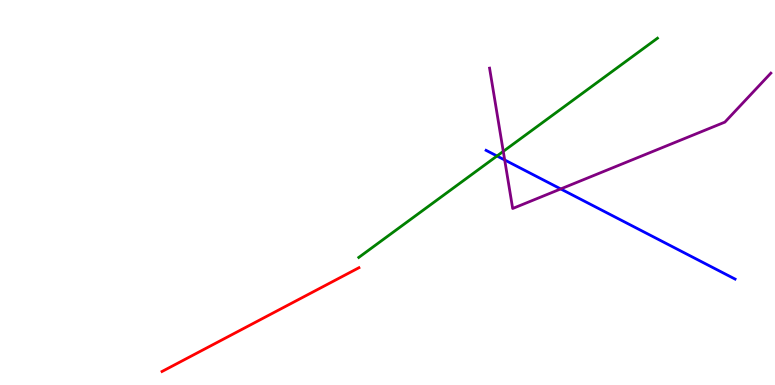[{'lines': ['blue', 'red'], 'intersections': []}, {'lines': ['green', 'red'], 'intersections': []}, {'lines': ['purple', 'red'], 'intersections': []}, {'lines': ['blue', 'green'], 'intersections': [{'x': 6.41, 'y': 5.95}]}, {'lines': ['blue', 'purple'], 'intersections': [{'x': 6.51, 'y': 5.84}, {'x': 7.24, 'y': 5.09}]}, {'lines': ['green', 'purple'], 'intersections': [{'x': 6.49, 'y': 6.07}]}]